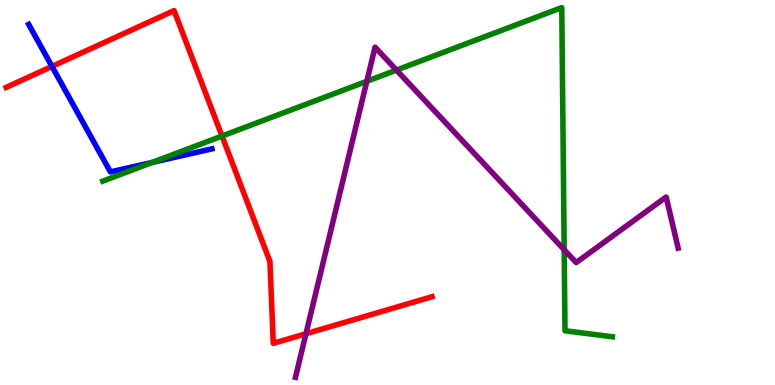[{'lines': ['blue', 'red'], 'intersections': [{'x': 0.671, 'y': 8.27}]}, {'lines': ['green', 'red'], 'intersections': [{'x': 2.86, 'y': 6.47}]}, {'lines': ['purple', 'red'], 'intersections': [{'x': 3.95, 'y': 1.33}]}, {'lines': ['blue', 'green'], 'intersections': [{'x': 1.97, 'y': 5.78}]}, {'lines': ['blue', 'purple'], 'intersections': []}, {'lines': ['green', 'purple'], 'intersections': [{'x': 4.73, 'y': 7.89}, {'x': 5.12, 'y': 8.18}, {'x': 7.28, 'y': 3.51}]}]